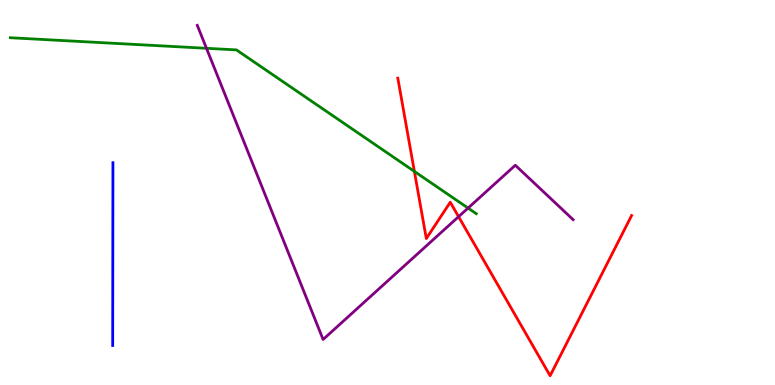[{'lines': ['blue', 'red'], 'intersections': []}, {'lines': ['green', 'red'], 'intersections': [{'x': 5.35, 'y': 5.55}]}, {'lines': ['purple', 'red'], 'intersections': [{'x': 5.92, 'y': 4.37}]}, {'lines': ['blue', 'green'], 'intersections': []}, {'lines': ['blue', 'purple'], 'intersections': []}, {'lines': ['green', 'purple'], 'intersections': [{'x': 2.66, 'y': 8.75}, {'x': 6.04, 'y': 4.6}]}]